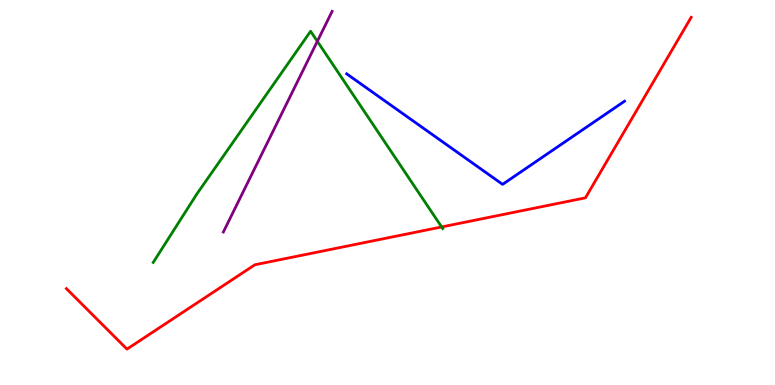[{'lines': ['blue', 'red'], 'intersections': []}, {'lines': ['green', 'red'], 'intersections': [{'x': 5.7, 'y': 4.11}]}, {'lines': ['purple', 'red'], 'intersections': []}, {'lines': ['blue', 'green'], 'intersections': []}, {'lines': ['blue', 'purple'], 'intersections': []}, {'lines': ['green', 'purple'], 'intersections': [{'x': 4.09, 'y': 8.93}]}]